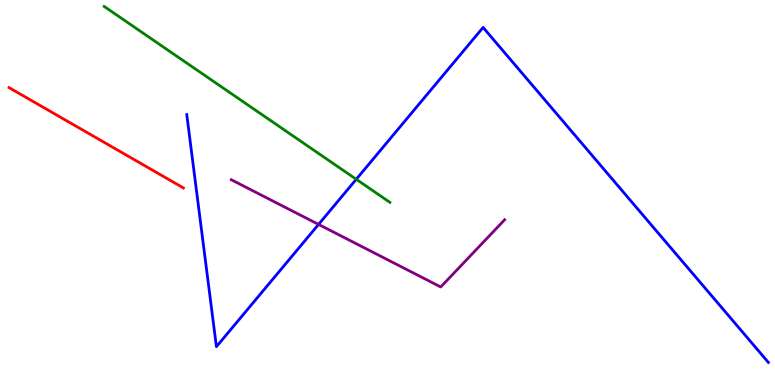[{'lines': ['blue', 'red'], 'intersections': []}, {'lines': ['green', 'red'], 'intersections': []}, {'lines': ['purple', 'red'], 'intersections': []}, {'lines': ['blue', 'green'], 'intersections': [{'x': 4.6, 'y': 5.34}]}, {'lines': ['blue', 'purple'], 'intersections': [{'x': 4.11, 'y': 4.17}]}, {'lines': ['green', 'purple'], 'intersections': []}]